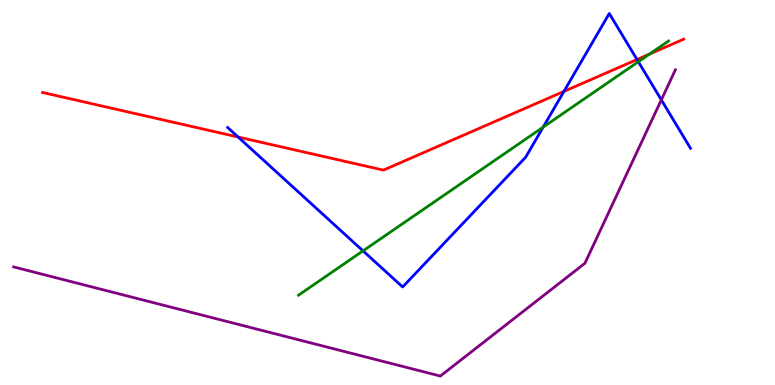[{'lines': ['blue', 'red'], 'intersections': [{'x': 3.07, 'y': 6.44}, {'x': 7.28, 'y': 7.63}, {'x': 8.22, 'y': 8.45}]}, {'lines': ['green', 'red'], 'intersections': [{'x': 8.38, 'y': 8.59}]}, {'lines': ['purple', 'red'], 'intersections': []}, {'lines': ['blue', 'green'], 'intersections': [{'x': 4.68, 'y': 3.48}, {'x': 7.01, 'y': 6.7}, {'x': 8.24, 'y': 8.4}]}, {'lines': ['blue', 'purple'], 'intersections': [{'x': 8.53, 'y': 7.41}]}, {'lines': ['green', 'purple'], 'intersections': []}]